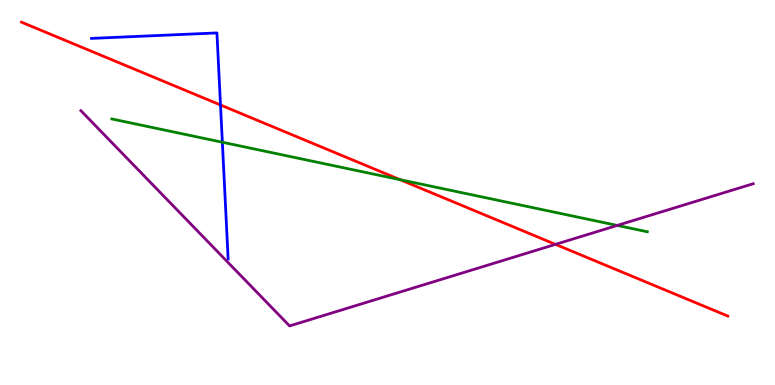[{'lines': ['blue', 'red'], 'intersections': [{'x': 2.85, 'y': 7.27}]}, {'lines': ['green', 'red'], 'intersections': [{'x': 5.16, 'y': 5.33}]}, {'lines': ['purple', 'red'], 'intersections': [{'x': 7.17, 'y': 3.65}]}, {'lines': ['blue', 'green'], 'intersections': [{'x': 2.87, 'y': 6.31}]}, {'lines': ['blue', 'purple'], 'intersections': []}, {'lines': ['green', 'purple'], 'intersections': [{'x': 7.96, 'y': 4.14}]}]